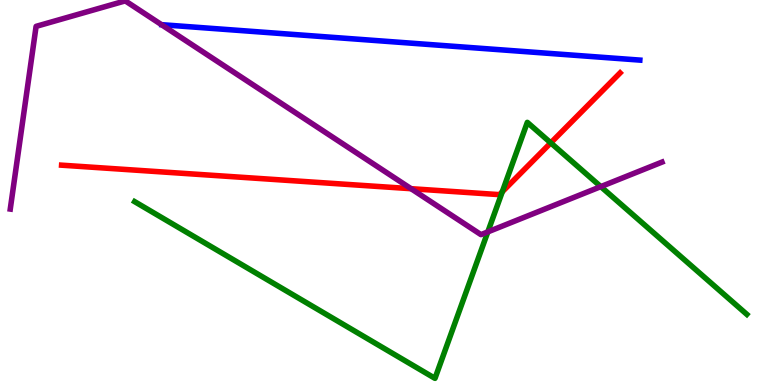[{'lines': ['blue', 'red'], 'intersections': []}, {'lines': ['green', 'red'], 'intersections': [{'x': 6.48, 'y': 5.02}, {'x': 7.11, 'y': 6.29}]}, {'lines': ['purple', 'red'], 'intersections': [{'x': 5.3, 'y': 5.1}]}, {'lines': ['blue', 'green'], 'intersections': []}, {'lines': ['blue', 'purple'], 'intersections': []}, {'lines': ['green', 'purple'], 'intersections': [{'x': 6.29, 'y': 3.98}, {'x': 7.75, 'y': 5.15}]}]